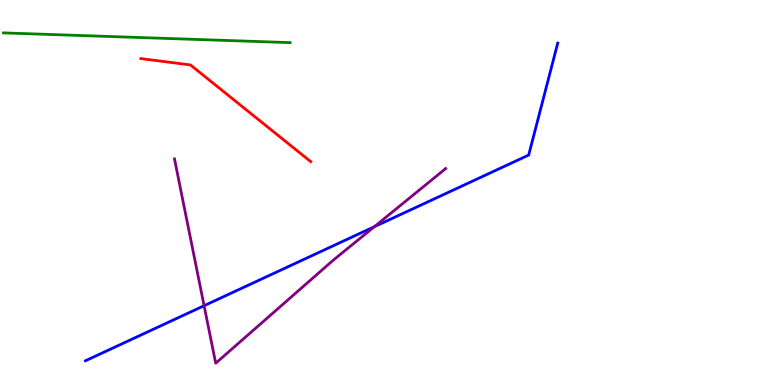[{'lines': ['blue', 'red'], 'intersections': []}, {'lines': ['green', 'red'], 'intersections': []}, {'lines': ['purple', 'red'], 'intersections': []}, {'lines': ['blue', 'green'], 'intersections': []}, {'lines': ['blue', 'purple'], 'intersections': [{'x': 2.63, 'y': 2.06}, {'x': 4.83, 'y': 4.11}]}, {'lines': ['green', 'purple'], 'intersections': []}]